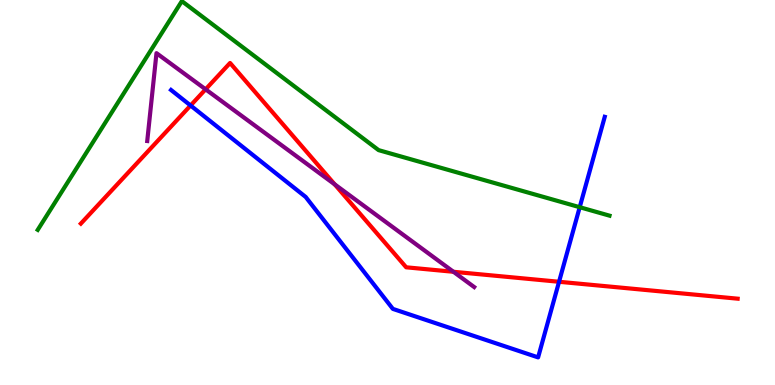[{'lines': ['blue', 'red'], 'intersections': [{'x': 2.46, 'y': 7.26}, {'x': 7.21, 'y': 2.68}]}, {'lines': ['green', 'red'], 'intersections': []}, {'lines': ['purple', 'red'], 'intersections': [{'x': 2.65, 'y': 7.68}, {'x': 4.32, 'y': 5.21}, {'x': 5.85, 'y': 2.94}]}, {'lines': ['blue', 'green'], 'intersections': [{'x': 7.48, 'y': 4.62}]}, {'lines': ['blue', 'purple'], 'intersections': []}, {'lines': ['green', 'purple'], 'intersections': []}]